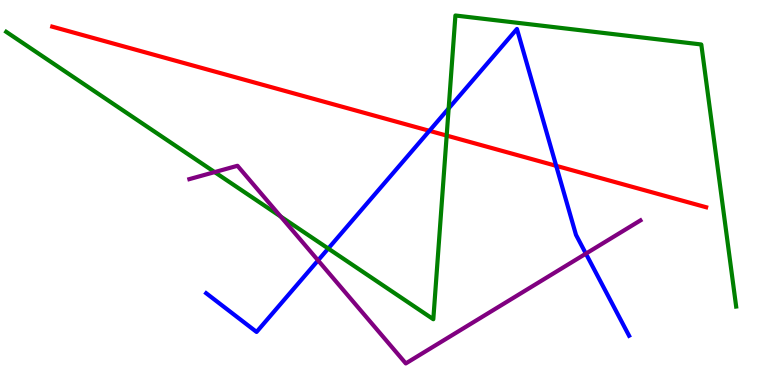[{'lines': ['blue', 'red'], 'intersections': [{'x': 5.54, 'y': 6.6}, {'x': 7.18, 'y': 5.69}]}, {'lines': ['green', 'red'], 'intersections': [{'x': 5.76, 'y': 6.48}]}, {'lines': ['purple', 'red'], 'intersections': []}, {'lines': ['blue', 'green'], 'intersections': [{'x': 4.24, 'y': 3.54}, {'x': 5.79, 'y': 7.18}]}, {'lines': ['blue', 'purple'], 'intersections': [{'x': 4.1, 'y': 3.24}, {'x': 7.56, 'y': 3.41}]}, {'lines': ['green', 'purple'], 'intersections': [{'x': 2.77, 'y': 5.53}, {'x': 3.62, 'y': 4.37}]}]